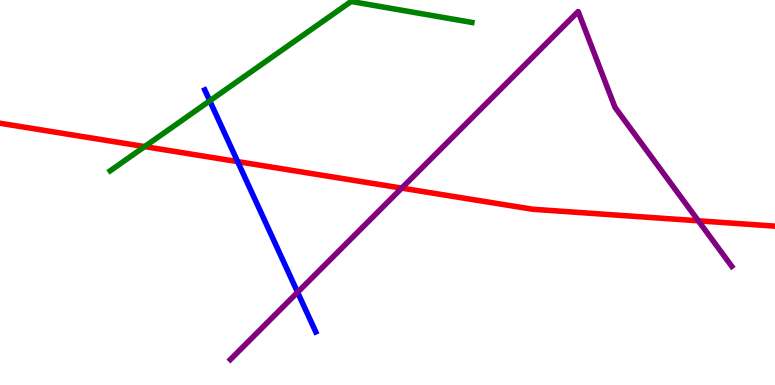[{'lines': ['blue', 'red'], 'intersections': [{'x': 3.07, 'y': 5.8}]}, {'lines': ['green', 'red'], 'intersections': [{'x': 1.87, 'y': 6.19}]}, {'lines': ['purple', 'red'], 'intersections': [{'x': 5.18, 'y': 5.11}, {'x': 9.01, 'y': 4.26}]}, {'lines': ['blue', 'green'], 'intersections': [{'x': 2.71, 'y': 7.38}]}, {'lines': ['blue', 'purple'], 'intersections': [{'x': 3.84, 'y': 2.41}]}, {'lines': ['green', 'purple'], 'intersections': []}]